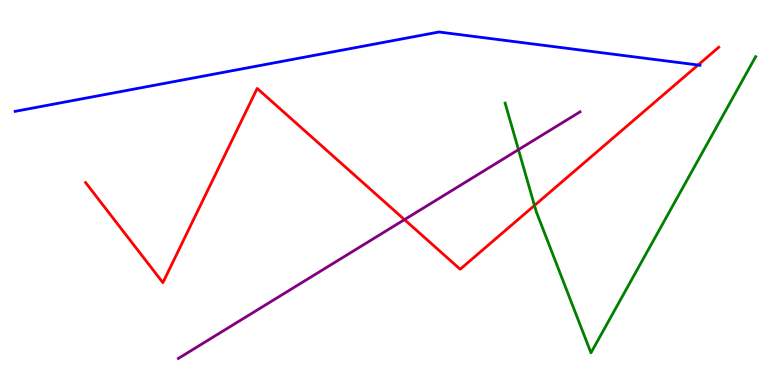[{'lines': ['blue', 'red'], 'intersections': [{'x': 9.01, 'y': 8.31}]}, {'lines': ['green', 'red'], 'intersections': [{'x': 6.9, 'y': 4.66}]}, {'lines': ['purple', 'red'], 'intersections': [{'x': 5.22, 'y': 4.3}]}, {'lines': ['blue', 'green'], 'intersections': []}, {'lines': ['blue', 'purple'], 'intersections': []}, {'lines': ['green', 'purple'], 'intersections': [{'x': 6.69, 'y': 6.11}]}]